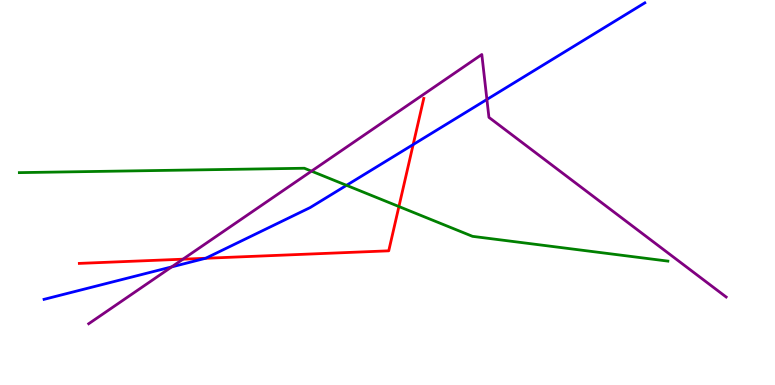[{'lines': ['blue', 'red'], 'intersections': [{'x': 2.65, 'y': 3.29}, {'x': 5.33, 'y': 6.25}]}, {'lines': ['green', 'red'], 'intersections': [{'x': 5.15, 'y': 4.64}]}, {'lines': ['purple', 'red'], 'intersections': [{'x': 2.36, 'y': 3.27}]}, {'lines': ['blue', 'green'], 'intersections': [{'x': 4.47, 'y': 5.19}]}, {'lines': ['blue', 'purple'], 'intersections': [{'x': 2.22, 'y': 3.07}, {'x': 6.28, 'y': 7.42}]}, {'lines': ['green', 'purple'], 'intersections': [{'x': 4.02, 'y': 5.55}]}]